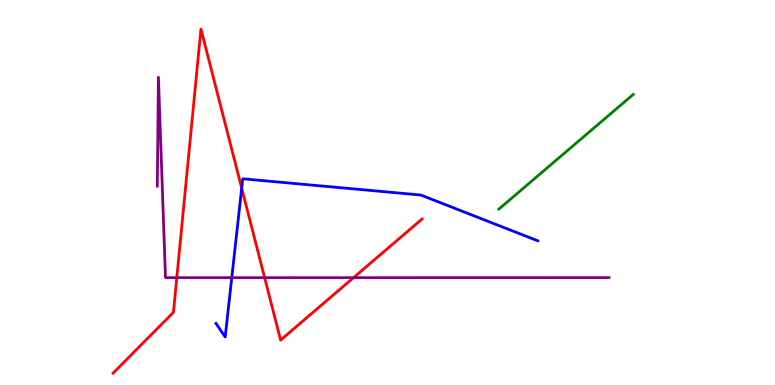[{'lines': ['blue', 'red'], 'intersections': [{'x': 3.12, 'y': 5.11}]}, {'lines': ['green', 'red'], 'intersections': []}, {'lines': ['purple', 'red'], 'intersections': [{'x': 2.28, 'y': 2.79}, {'x': 3.41, 'y': 2.79}, {'x': 4.56, 'y': 2.79}]}, {'lines': ['blue', 'green'], 'intersections': []}, {'lines': ['blue', 'purple'], 'intersections': [{'x': 2.99, 'y': 2.79}]}, {'lines': ['green', 'purple'], 'intersections': []}]